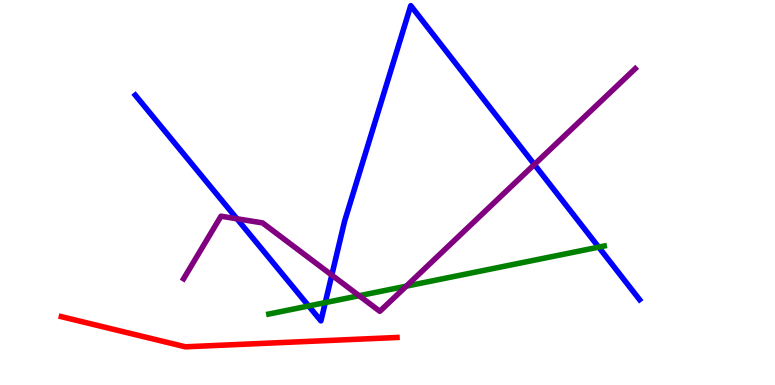[{'lines': ['blue', 'red'], 'intersections': []}, {'lines': ['green', 'red'], 'intersections': []}, {'lines': ['purple', 'red'], 'intersections': []}, {'lines': ['blue', 'green'], 'intersections': [{'x': 3.98, 'y': 2.05}, {'x': 4.2, 'y': 2.14}, {'x': 7.73, 'y': 3.58}]}, {'lines': ['blue', 'purple'], 'intersections': [{'x': 3.06, 'y': 4.32}, {'x': 4.28, 'y': 2.85}, {'x': 6.89, 'y': 5.73}]}, {'lines': ['green', 'purple'], 'intersections': [{'x': 4.63, 'y': 2.32}, {'x': 5.24, 'y': 2.57}]}]